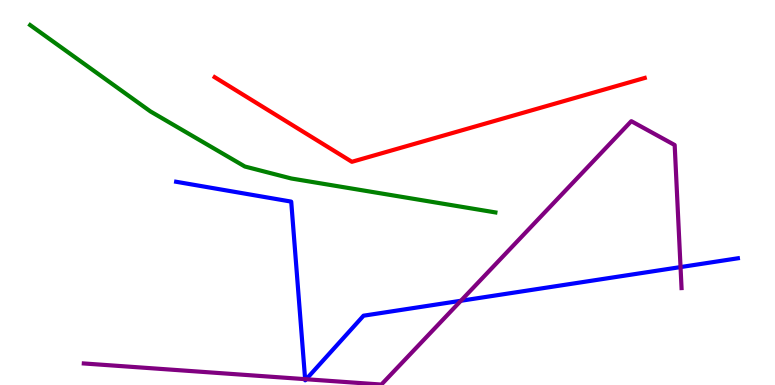[{'lines': ['blue', 'red'], 'intersections': []}, {'lines': ['green', 'red'], 'intersections': []}, {'lines': ['purple', 'red'], 'intersections': []}, {'lines': ['blue', 'green'], 'intersections': []}, {'lines': ['blue', 'purple'], 'intersections': [{'x': 3.94, 'y': 0.152}, {'x': 3.95, 'y': 0.15}, {'x': 5.95, 'y': 2.19}, {'x': 8.78, 'y': 3.06}]}, {'lines': ['green', 'purple'], 'intersections': []}]